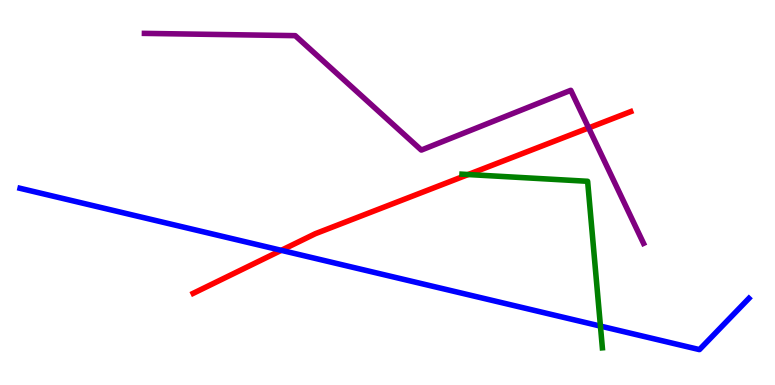[{'lines': ['blue', 'red'], 'intersections': [{'x': 3.63, 'y': 3.5}]}, {'lines': ['green', 'red'], 'intersections': [{'x': 6.04, 'y': 5.47}]}, {'lines': ['purple', 'red'], 'intersections': [{'x': 7.6, 'y': 6.68}]}, {'lines': ['blue', 'green'], 'intersections': [{'x': 7.75, 'y': 1.53}]}, {'lines': ['blue', 'purple'], 'intersections': []}, {'lines': ['green', 'purple'], 'intersections': []}]